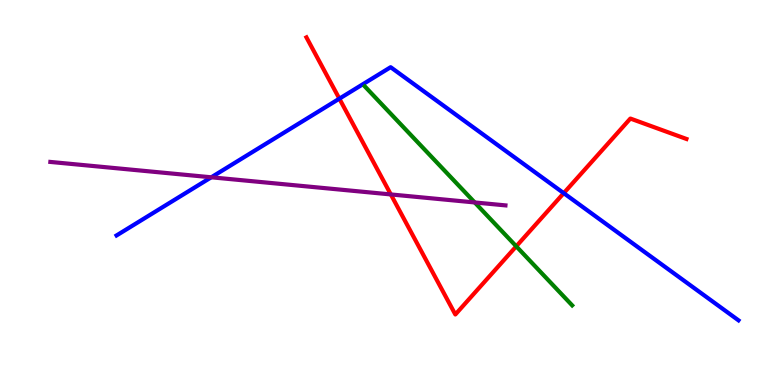[{'lines': ['blue', 'red'], 'intersections': [{'x': 4.38, 'y': 7.44}, {'x': 7.27, 'y': 4.98}]}, {'lines': ['green', 'red'], 'intersections': [{'x': 6.66, 'y': 3.6}]}, {'lines': ['purple', 'red'], 'intersections': [{'x': 5.04, 'y': 4.95}]}, {'lines': ['blue', 'green'], 'intersections': []}, {'lines': ['blue', 'purple'], 'intersections': [{'x': 2.73, 'y': 5.39}]}, {'lines': ['green', 'purple'], 'intersections': [{'x': 6.13, 'y': 4.74}]}]